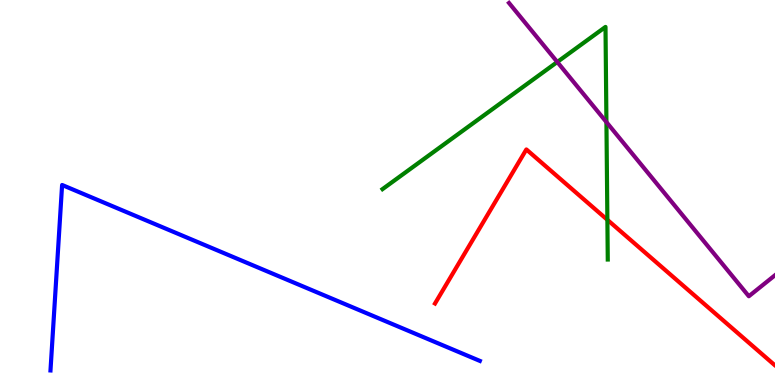[{'lines': ['blue', 'red'], 'intersections': []}, {'lines': ['green', 'red'], 'intersections': [{'x': 7.84, 'y': 4.29}]}, {'lines': ['purple', 'red'], 'intersections': []}, {'lines': ['blue', 'green'], 'intersections': []}, {'lines': ['blue', 'purple'], 'intersections': []}, {'lines': ['green', 'purple'], 'intersections': [{'x': 7.19, 'y': 8.39}, {'x': 7.82, 'y': 6.83}]}]